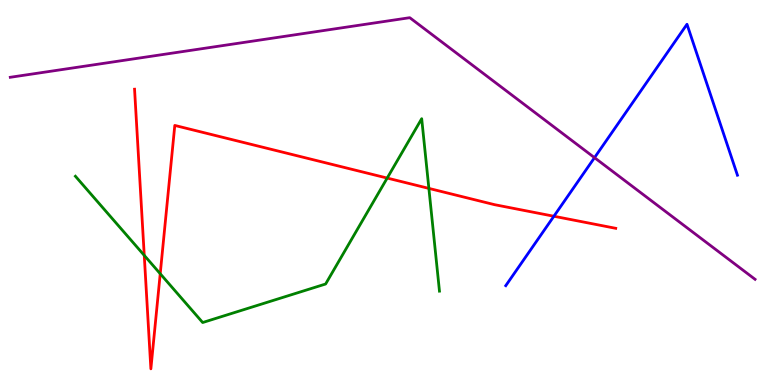[{'lines': ['blue', 'red'], 'intersections': [{'x': 7.15, 'y': 4.38}]}, {'lines': ['green', 'red'], 'intersections': [{'x': 1.86, 'y': 3.37}, {'x': 2.07, 'y': 2.89}, {'x': 5.0, 'y': 5.37}, {'x': 5.53, 'y': 5.11}]}, {'lines': ['purple', 'red'], 'intersections': []}, {'lines': ['blue', 'green'], 'intersections': []}, {'lines': ['blue', 'purple'], 'intersections': [{'x': 7.67, 'y': 5.9}]}, {'lines': ['green', 'purple'], 'intersections': []}]